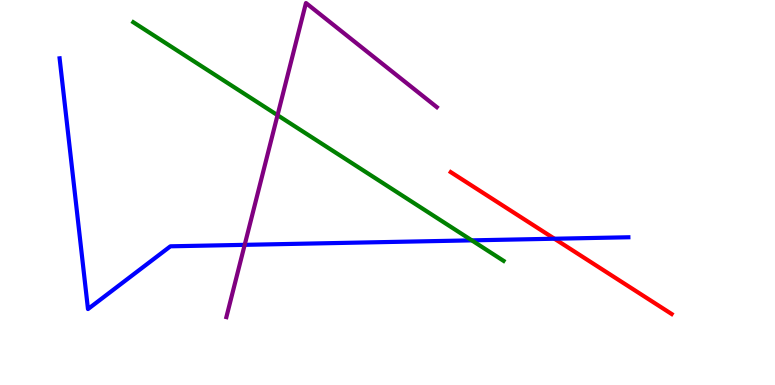[{'lines': ['blue', 'red'], 'intersections': [{'x': 7.15, 'y': 3.8}]}, {'lines': ['green', 'red'], 'intersections': []}, {'lines': ['purple', 'red'], 'intersections': []}, {'lines': ['blue', 'green'], 'intersections': [{'x': 6.09, 'y': 3.76}]}, {'lines': ['blue', 'purple'], 'intersections': [{'x': 3.16, 'y': 3.64}]}, {'lines': ['green', 'purple'], 'intersections': [{'x': 3.58, 'y': 7.01}]}]